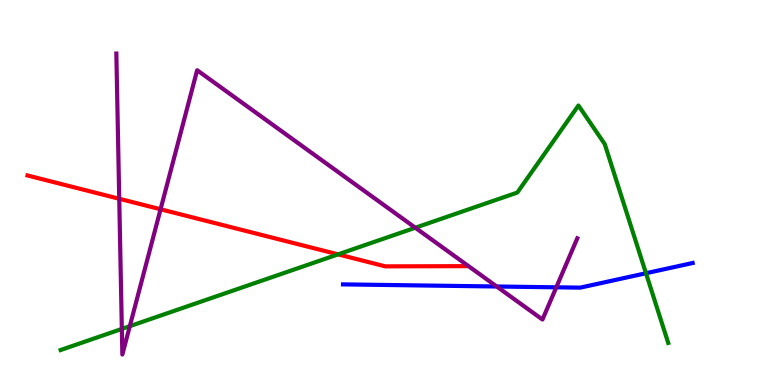[{'lines': ['blue', 'red'], 'intersections': []}, {'lines': ['green', 'red'], 'intersections': [{'x': 4.36, 'y': 3.39}]}, {'lines': ['purple', 'red'], 'intersections': [{'x': 1.54, 'y': 4.84}, {'x': 2.07, 'y': 4.56}]}, {'lines': ['blue', 'green'], 'intersections': [{'x': 8.34, 'y': 2.9}]}, {'lines': ['blue', 'purple'], 'intersections': [{'x': 6.41, 'y': 2.56}, {'x': 7.18, 'y': 2.54}]}, {'lines': ['green', 'purple'], 'intersections': [{'x': 1.57, 'y': 1.46}, {'x': 1.67, 'y': 1.53}, {'x': 5.36, 'y': 4.08}]}]